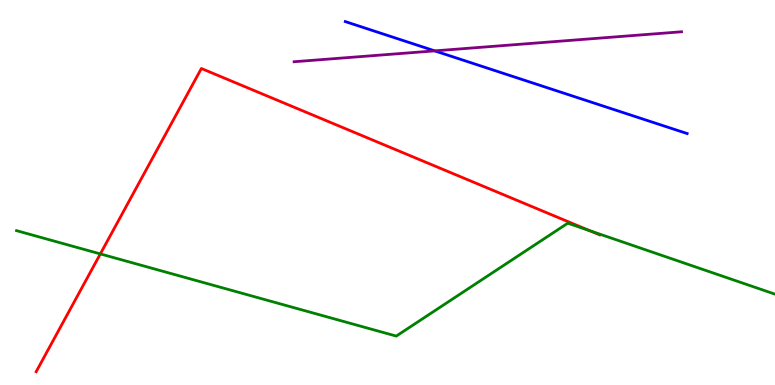[{'lines': ['blue', 'red'], 'intersections': []}, {'lines': ['green', 'red'], 'intersections': [{'x': 1.29, 'y': 3.4}, {'x': 7.61, 'y': 4.01}]}, {'lines': ['purple', 'red'], 'intersections': []}, {'lines': ['blue', 'green'], 'intersections': []}, {'lines': ['blue', 'purple'], 'intersections': [{'x': 5.61, 'y': 8.68}]}, {'lines': ['green', 'purple'], 'intersections': []}]